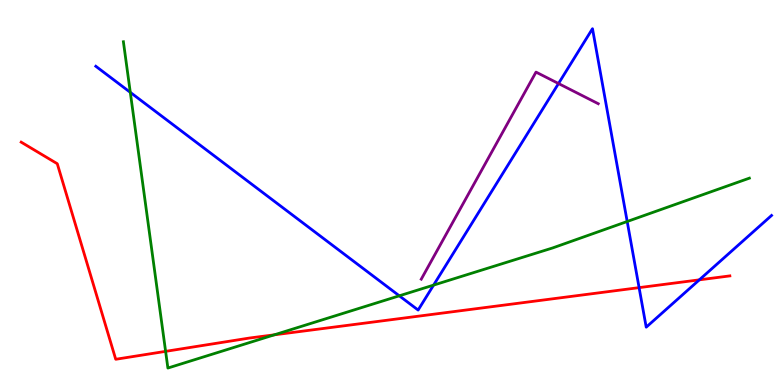[{'lines': ['blue', 'red'], 'intersections': [{'x': 8.25, 'y': 2.53}, {'x': 9.02, 'y': 2.73}]}, {'lines': ['green', 'red'], 'intersections': [{'x': 2.14, 'y': 0.874}, {'x': 3.54, 'y': 1.3}]}, {'lines': ['purple', 'red'], 'intersections': []}, {'lines': ['blue', 'green'], 'intersections': [{'x': 1.68, 'y': 7.6}, {'x': 5.15, 'y': 2.32}, {'x': 5.59, 'y': 2.59}, {'x': 8.09, 'y': 4.25}]}, {'lines': ['blue', 'purple'], 'intersections': [{'x': 7.21, 'y': 7.83}]}, {'lines': ['green', 'purple'], 'intersections': []}]